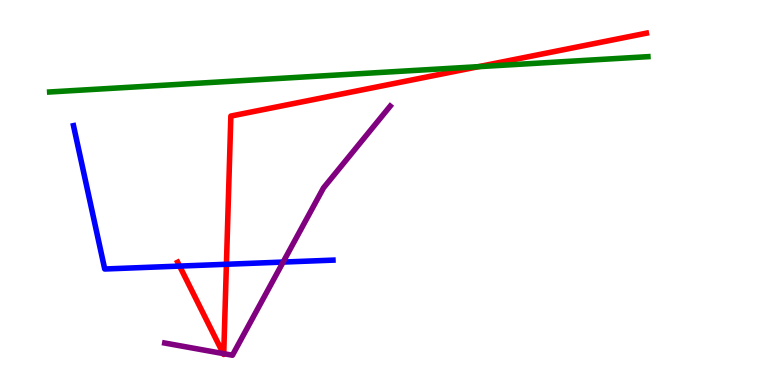[{'lines': ['blue', 'red'], 'intersections': [{'x': 2.32, 'y': 3.09}, {'x': 2.92, 'y': 3.14}]}, {'lines': ['green', 'red'], 'intersections': [{'x': 6.17, 'y': 8.27}]}, {'lines': ['purple', 'red'], 'intersections': [{'x': 2.88, 'y': 0.816}, {'x': 2.89, 'y': 0.814}]}, {'lines': ['blue', 'green'], 'intersections': []}, {'lines': ['blue', 'purple'], 'intersections': [{'x': 3.65, 'y': 3.19}]}, {'lines': ['green', 'purple'], 'intersections': []}]